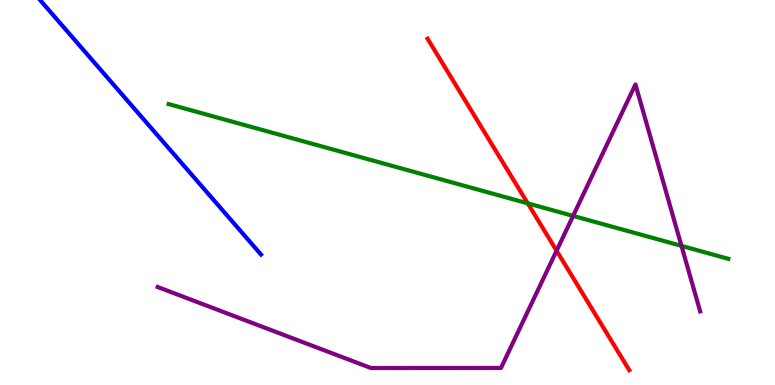[{'lines': ['blue', 'red'], 'intersections': []}, {'lines': ['green', 'red'], 'intersections': [{'x': 6.81, 'y': 4.72}]}, {'lines': ['purple', 'red'], 'intersections': [{'x': 7.18, 'y': 3.49}]}, {'lines': ['blue', 'green'], 'intersections': []}, {'lines': ['blue', 'purple'], 'intersections': []}, {'lines': ['green', 'purple'], 'intersections': [{'x': 7.39, 'y': 4.39}, {'x': 8.79, 'y': 3.61}]}]